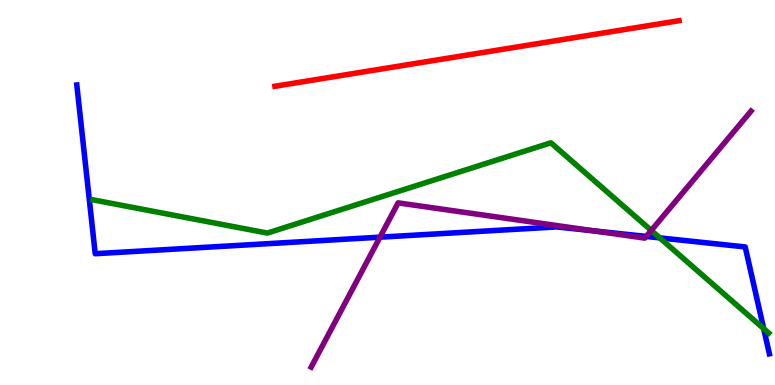[{'lines': ['blue', 'red'], 'intersections': []}, {'lines': ['green', 'red'], 'intersections': []}, {'lines': ['purple', 'red'], 'intersections': []}, {'lines': ['blue', 'green'], 'intersections': [{'x': 8.51, 'y': 3.82}, {'x': 9.85, 'y': 1.46}]}, {'lines': ['blue', 'purple'], 'intersections': [{'x': 4.9, 'y': 3.84}, {'x': 7.67, 'y': 4.0}, {'x': 8.34, 'y': 3.86}]}, {'lines': ['green', 'purple'], 'intersections': [{'x': 8.4, 'y': 4.01}]}]